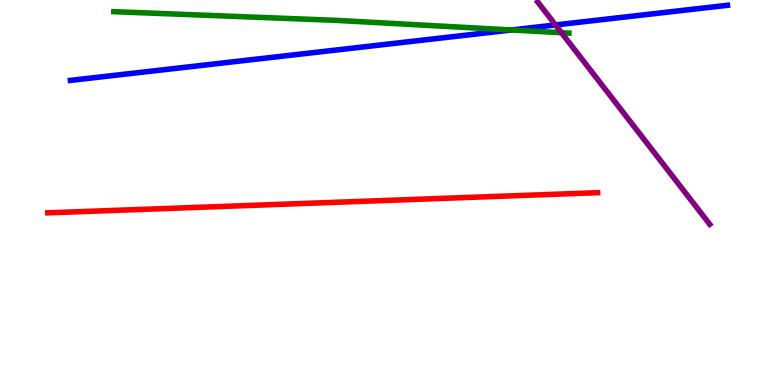[{'lines': ['blue', 'red'], 'intersections': []}, {'lines': ['green', 'red'], 'intersections': []}, {'lines': ['purple', 'red'], 'intersections': []}, {'lines': ['blue', 'green'], 'intersections': [{'x': 6.6, 'y': 9.22}]}, {'lines': ['blue', 'purple'], 'intersections': [{'x': 7.17, 'y': 9.35}]}, {'lines': ['green', 'purple'], 'intersections': [{'x': 7.25, 'y': 9.15}]}]